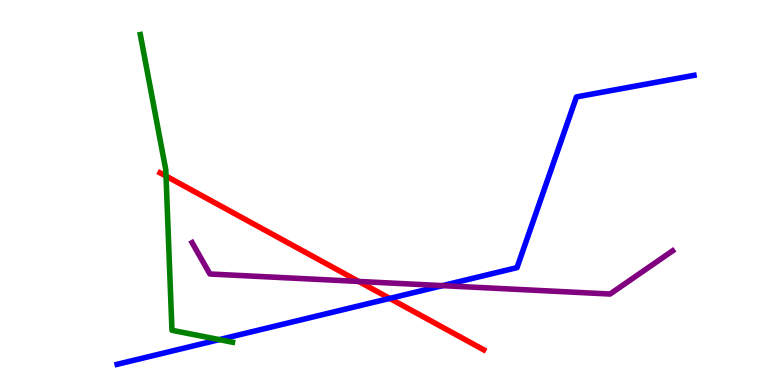[{'lines': ['blue', 'red'], 'intersections': [{'x': 5.03, 'y': 2.25}]}, {'lines': ['green', 'red'], 'intersections': [{'x': 2.14, 'y': 5.43}]}, {'lines': ['purple', 'red'], 'intersections': [{'x': 4.63, 'y': 2.69}]}, {'lines': ['blue', 'green'], 'intersections': [{'x': 2.83, 'y': 1.18}]}, {'lines': ['blue', 'purple'], 'intersections': [{'x': 5.71, 'y': 2.58}]}, {'lines': ['green', 'purple'], 'intersections': []}]